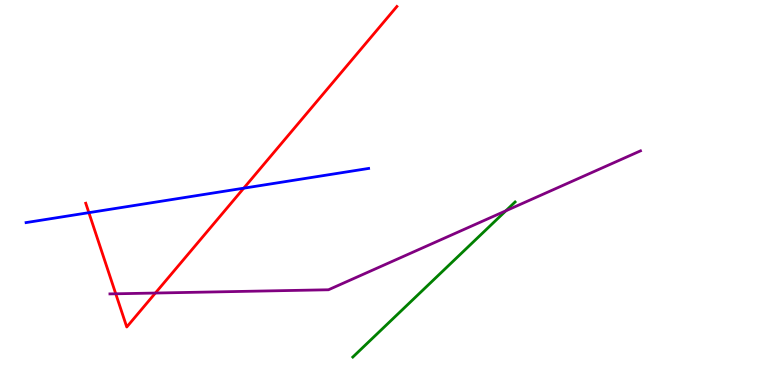[{'lines': ['blue', 'red'], 'intersections': [{'x': 1.15, 'y': 4.48}, {'x': 3.15, 'y': 5.11}]}, {'lines': ['green', 'red'], 'intersections': []}, {'lines': ['purple', 'red'], 'intersections': [{'x': 1.49, 'y': 2.37}, {'x': 2.0, 'y': 2.39}]}, {'lines': ['blue', 'green'], 'intersections': []}, {'lines': ['blue', 'purple'], 'intersections': []}, {'lines': ['green', 'purple'], 'intersections': [{'x': 6.53, 'y': 4.52}]}]